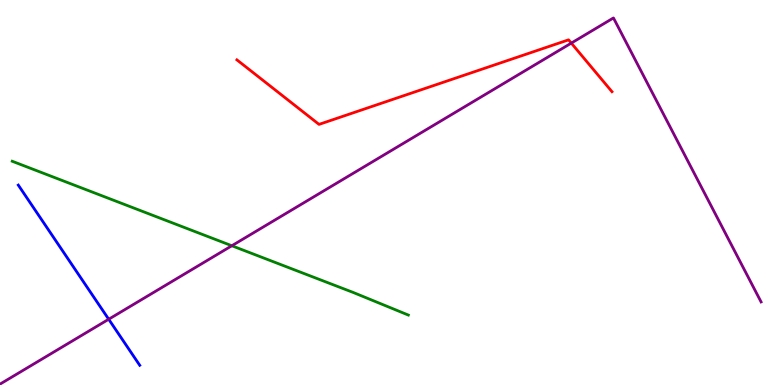[{'lines': ['blue', 'red'], 'intersections': []}, {'lines': ['green', 'red'], 'intersections': []}, {'lines': ['purple', 'red'], 'intersections': [{'x': 7.37, 'y': 8.88}]}, {'lines': ['blue', 'green'], 'intersections': []}, {'lines': ['blue', 'purple'], 'intersections': [{'x': 1.4, 'y': 1.71}]}, {'lines': ['green', 'purple'], 'intersections': [{'x': 2.99, 'y': 3.62}]}]